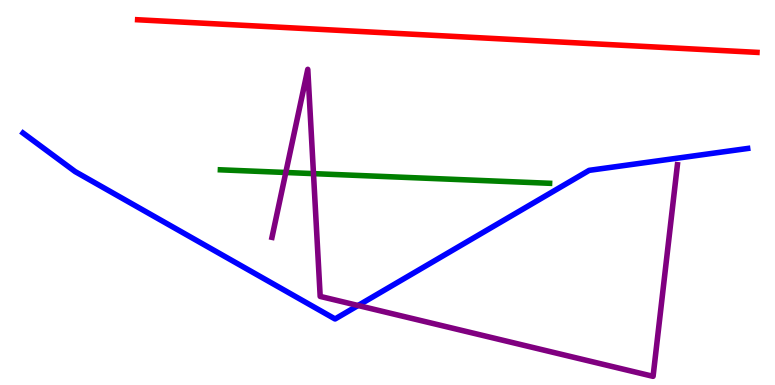[{'lines': ['blue', 'red'], 'intersections': []}, {'lines': ['green', 'red'], 'intersections': []}, {'lines': ['purple', 'red'], 'intersections': []}, {'lines': ['blue', 'green'], 'intersections': []}, {'lines': ['blue', 'purple'], 'intersections': [{'x': 4.62, 'y': 2.06}]}, {'lines': ['green', 'purple'], 'intersections': [{'x': 3.69, 'y': 5.52}, {'x': 4.04, 'y': 5.49}]}]